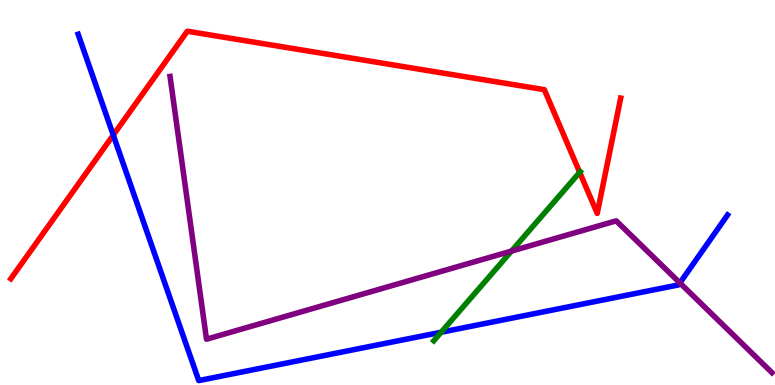[{'lines': ['blue', 'red'], 'intersections': [{'x': 1.46, 'y': 6.49}]}, {'lines': ['green', 'red'], 'intersections': [{'x': 7.48, 'y': 5.52}]}, {'lines': ['purple', 'red'], 'intersections': []}, {'lines': ['blue', 'green'], 'intersections': [{'x': 5.69, 'y': 1.37}]}, {'lines': ['blue', 'purple'], 'intersections': [{'x': 8.77, 'y': 2.65}]}, {'lines': ['green', 'purple'], 'intersections': [{'x': 6.6, 'y': 3.48}]}]